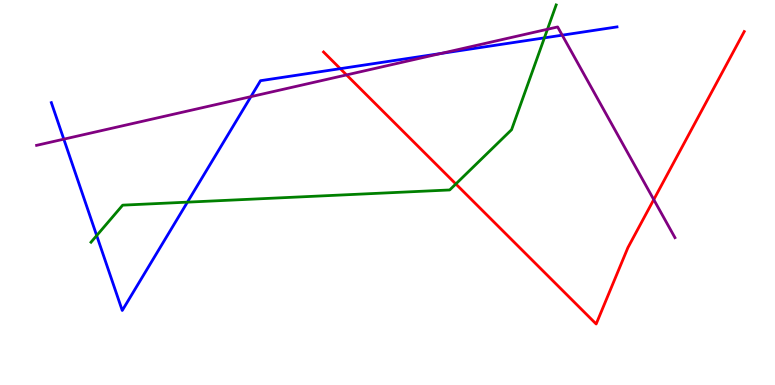[{'lines': ['blue', 'red'], 'intersections': [{'x': 4.39, 'y': 8.22}]}, {'lines': ['green', 'red'], 'intersections': [{'x': 5.88, 'y': 5.22}]}, {'lines': ['purple', 'red'], 'intersections': [{'x': 4.47, 'y': 8.05}, {'x': 8.44, 'y': 4.82}]}, {'lines': ['blue', 'green'], 'intersections': [{'x': 1.25, 'y': 3.88}, {'x': 2.42, 'y': 4.75}, {'x': 7.02, 'y': 9.02}]}, {'lines': ['blue', 'purple'], 'intersections': [{'x': 0.823, 'y': 6.39}, {'x': 3.24, 'y': 7.49}, {'x': 5.69, 'y': 8.61}, {'x': 7.25, 'y': 9.09}]}, {'lines': ['green', 'purple'], 'intersections': [{'x': 7.06, 'y': 9.24}]}]